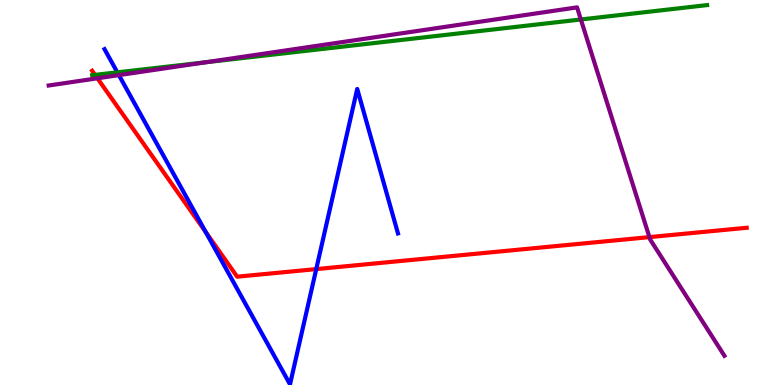[{'lines': ['blue', 'red'], 'intersections': [{'x': 2.66, 'y': 3.97}, {'x': 4.08, 'y': 3.01}]}, {'lines': ['green', 'red'], 'intersections': [{'x': 1.23, 'y': 8.06}]}, {'lines': ['purple', 'red'], 'intersections': [{'x': 1.26, 'y': 7.97}, {'x': 8.38, 'y': 3.84}]}, {'lines': ['blue', 'green'], 'intersections': [{'x': 1.51, 'y': 8.12}]}, {'lines': ['blue', 'purple'], 'intersections': [{'x': 1.53, 'y': 8.05}]}, {'lines': ['green', 'purple'], 'intersections': [{'x': 2.66, 'y': 8.38}, {'x': 7.49, 'y': 9.49}]}]